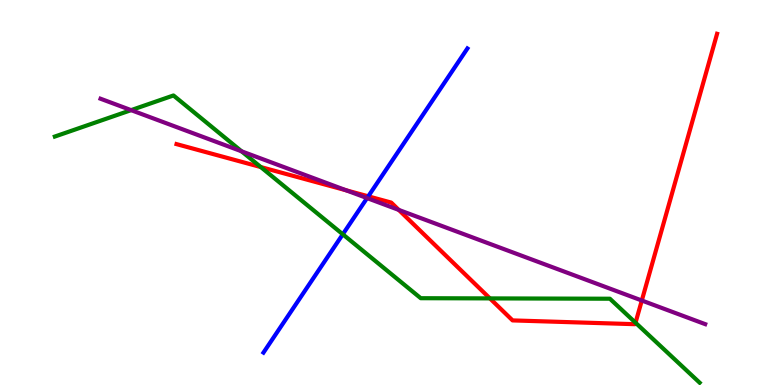[{'lines': ['blue', 'red'], 'intersections': [{'x': 4.75, 'y': 4.9}]}, {'lines': ['green', 'red'], 'intersections': [{'x': 3.36, 'y': 5.66}, {'x': 6.32, 'y': 2.25}, {'x': 8.2, 'y': 1.62}]}, {'lines': ['purple', 'red'], 'intersections': [{'x': 4.47, 'y': 5.06}, {'x': 5.15, 'y': 4.55}, {'x': 8.28, 'y': 2.19}]}, {'lines': ['blue', 'green'], 'intersections': [{'x': 4.42, 'y': 3.91}]}, {'lines': ['blue', 'purple'], 'intersections': [{'x': 4.74, 'y': 4.85}]}, {'lines': ['green', 'purple'], 'intersections': [{'x': 1.69, 'y': 7.14}, {'x': 3.12, 'y': 6.07}]}]